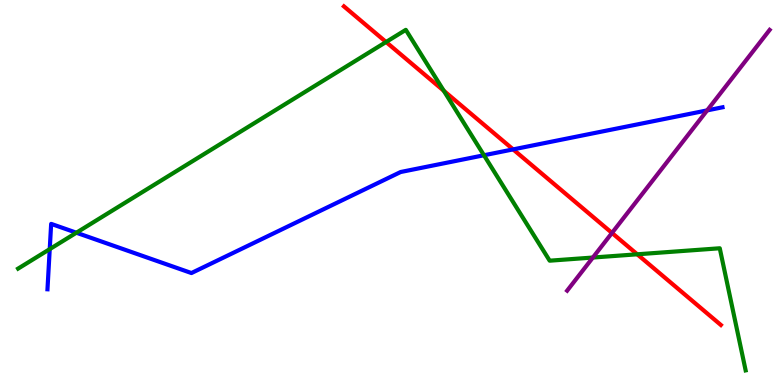[{'lines': ['blue', 'red'], 'intersections': [{'x': 6.62, 'y': 6.12}]}, {'lines': ['green', 'red'], 'intersections': [{'x': 4.98, 'y': 8.91}, {'x': 5.73, 'y': 7.64}, {'x': 8.22, 'y': 3.39}]}, {'lines': ['purple', 'red'], 'intersections': [{'x': 7.9, 'y': 3.95}]}, {'lines': ['blue', 'green'], 'intersections': [{'x': 0.642, 'y': 3.53}, {'x': 0.986, 'y': 3.96}, {'x': 6.24, 'y': 5.97}]}, {'lines': ['blue', 'purple'], 'intersections': [{'x': 9.12, 'y': 7.13}]}, {'lines': ['green', 'purple'], 'intersections': [{'x': 7.65, 'y': 3.31}]}]